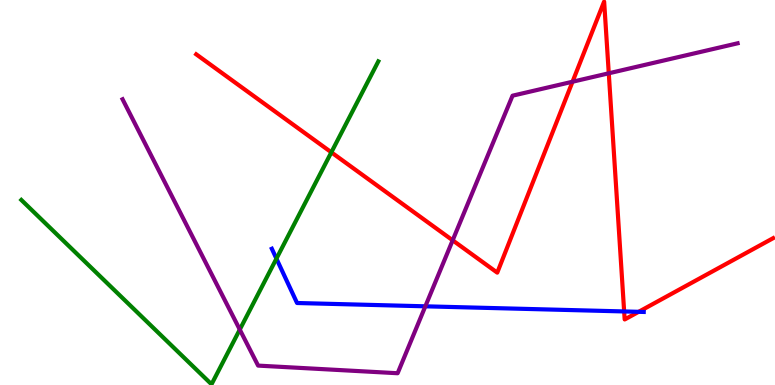[{'lines': ['blue', 'red'], 'intersections': [{'x': 8.05, 'y': 1.91}, {'x': 8.24, 'y': 1.9}]}, {'lines': ['green', 'red'], 'intersections': [{'x': 4.28, 'y': 6.04}]}, {'lines': ['purple', 'red'], 'intersections': [{'x': 5.84, 'y': 3.76}, {'x': 7.39, 'y': 7.88}, {'x': 7.86, 'y': 8.1}]}, {'lines': ['blue', 'green'], 'intersections': [{'x': 3.57, 'y': 3.28}]}, {'lines': ['blue', 'purple'], 'intersections': [{'x': 5.49, 'y': 2.04}]}, {'lines': ['green', 'purple'], 'intersections': [{'x': 3.09, 'y': 1.44}]}]